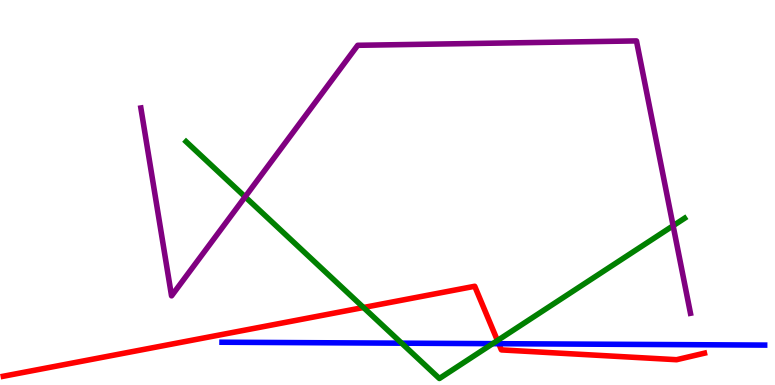[{'lines': ['blue', 'red'], 'intersections': [{'x': 6.44, 'y': 1.07}]}, {'lines': ['green', 'red'], 'intersections': [{'x': 4.69, 'y': 2.01}, {'x': 6.42, 'y': 1.15}]}, {'lines': ['purple', 'red'], 'intersections': []}, {'lines': ['blue', 'green'], 'intersections': [{'x': 5.18, 'y': 1.09}, {'x': 6.36, 'y': 1.07}]}, {'lines': ['blue', 'purple'], 'intersections': []}, {'lines': ['green', 'purple'], 'intersections': [{'x': 3.16, 'y': 4.89}, {'x': 8.69, 'y': 4.14}]}]